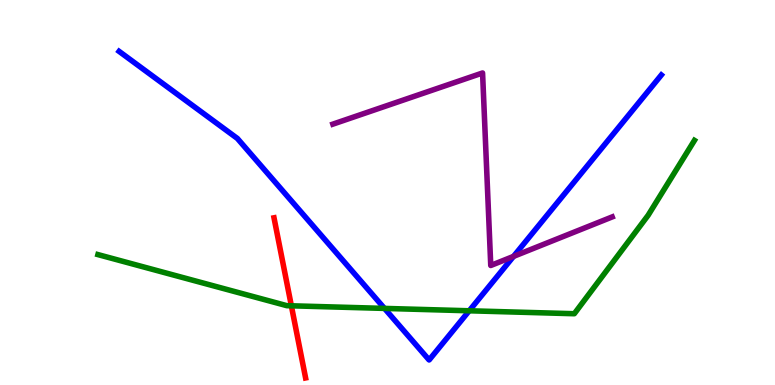[{'lines': ['blue', 'red'], 'intersections': []}, {'lines': ['green', 'red'], 'intersections': [{'x': 3.76, 'y': 2.06}]}, {'lines': ['purple', 'red'], 'intersections': []}, {'lines': ['blue', 'green'], 'intersections': [{'x': 4.96, 'y': 1.99}, {'x': 6.05, 'y': 1.93}]}, {'lines': ['blue', 'purple'], 'intersections': [{'x': 6.63, 'y': 3.34}]}, {'lines': ['green', 'purple'], 'intersections': []}]